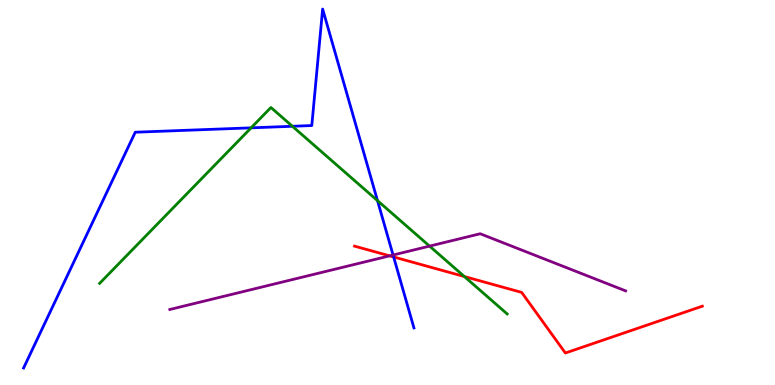[{'lines': ['blue', 'red'], 'intersections': [{'x': 5.08, 'y': 3.33}]}, {'lines': ['green', 'red'], 'intersections': [{'x': 5.99, 'y': 2.82}]}, {'lines': ['purple', 'red'], 'intersections': [{'x': 5.03, 'y': 3.35}]}, {'lines': ['blue', 'green'], 'intersections': [{'x': 3.24, 'y': 6.68}, {'x': 3.77, 'y': 6.72}, {'x': 4.87, 'y': 4.79}]}, {'lines': ['blue', 'purple'], 'intersections': [{'x': 5.07, 'y': 3.38}]}, {'lines': ['green', 'purple'], 'intersections': [{'x': 5.54, 'y': 3.61}]}]